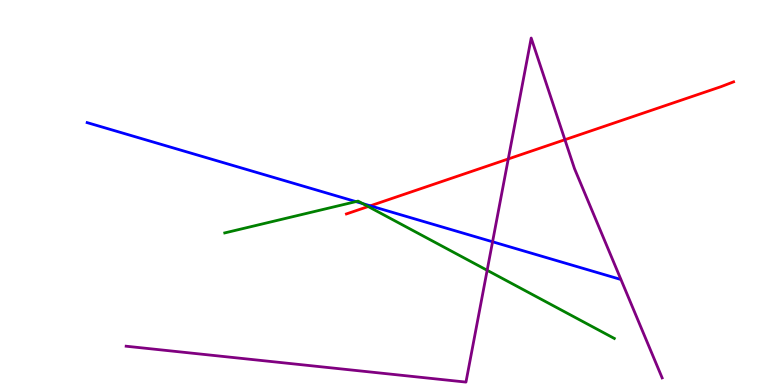[{'lines': ['blue', 'red'], 'intersections': [{'x': 4.78, 'y': 4.65}]}, {'lines': ['green', 'red'], 'intersections': [{'x': 4.75, 'y': 4.64}]}, {'lines': ['purple', 'red'], 'intersections': [{'x': 6.56, 'y': 5.87}, {'x': 7.29, 'y': 6.37}]}, {'lines': ['blue', 'green'], 'intersections': [{'x': 4.59, 'y': 4.76}, {'x': 4.68, 'y': 4.71}]}, {'lines': ['blue', 'purple'], 'intersections': [{'x': 6.36, 'y': 3.72}]}, {'lines': ['green', 'purple'], 'intersections': [{'x': 6.29, 'y': 2.98}]}]